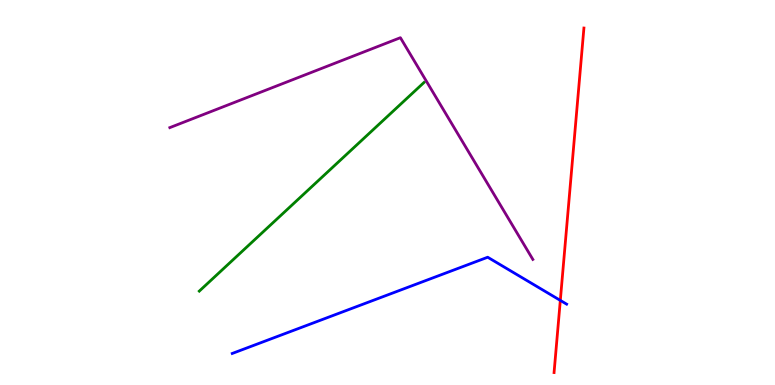[{'lines': ['blue', 'red'], 'intersections': [{'x': 7.23, 'y': 2.2}]}, {'lines': ['green', 'red'], 'intersections': []}, {'lines': ['purple', 'red'], 'intersections': []}, {'lines': ['blue', 'green'], 'intersections': []}, {'lines': ['blue', 'purple'], 'intersections': []}, {'lines': ['green', 'purple'], 'intersections': []}]